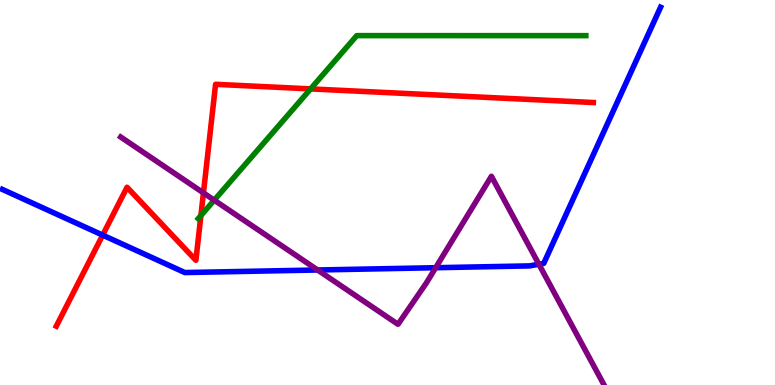[{'lines': ['blue', 'red'], 'intersections': [{'x': 1.32, 'y': 3.89}]}, {'lines': ['green', 'red'], 'intersections': [{'x': 2.59, 'y': 4.4}, {'x': 4.01, 'y': 7.69}]}, {'lines': ['purple', 'red'], 'intersections': [{'x': 2.62, 'y': 4.99}]}, {'lines': ['blue', 'green'], 'intersections': []}, {'lines': ['blue', 'purple'], 'intersections': [{'x': 4.1, 'y': 2.99}, {'x': 5.62, 'y': 3.05}, {'x': 6.95, 'y': 3.14}]}, {'lines': ['green', 'purple'], 'intersections': [{'x': 2.76, 'y': 4.8}]}]